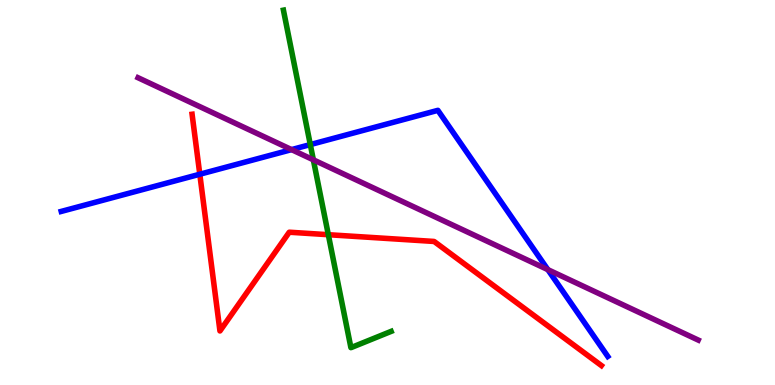[{'lines': ['blue', 'red'], 'intersections': [{'x': 2.58, 'y': 5.47}]}, {'lines': ['green', 'red'], 'intersections': [{'x': 4.24, 'y': 3.9}]}, {'lines': ['purple', 'red'], 'intersections': []}, {'lines': ['blue', 'green'], 'intersections': [{'x': 4.0, 'y': 6.24}]}, {'lines': ['blue', 'purple'], 'intersections': [{'x': 3.76, 'y': 6.11}, {'x': 7.07, 'y': 3.0}]}, {'lines': ['green', 'purple'], 'intersections': [{'x': 4.04, 'y': 5.85}]}]